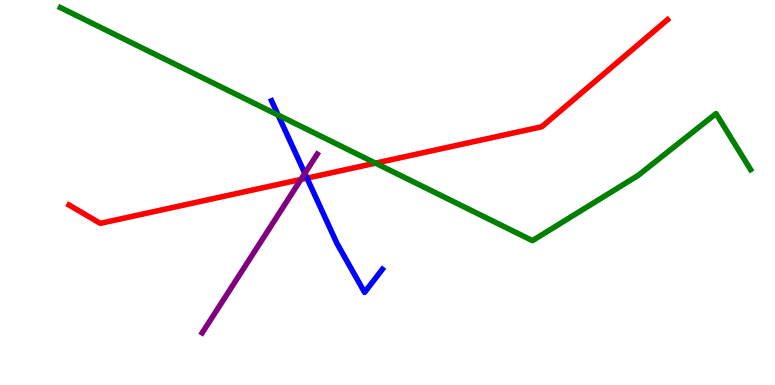[{'lines': ['blue', 'red'], 'intersections': [{'x': 3.96, 'y': 5.37}]}, {'lines': ['green', 'red'], 'intersections': [{'x': 4.85, 'y': 5.76}]}, {'lines': ['purple', 'red'], 'intersections': [{'x': 3.88, 'y': 5.34}]}, {'lines': ['blue', 'green'], 'intersections': [{'x': 3.59, 'y': 7.01}]}, {'lines': ['blue', 'purple'], 'intersections': [{'x': 3.93, 'y': 5.5}]}, {'lines': ['green', 'purple'], 'intersections': []}]